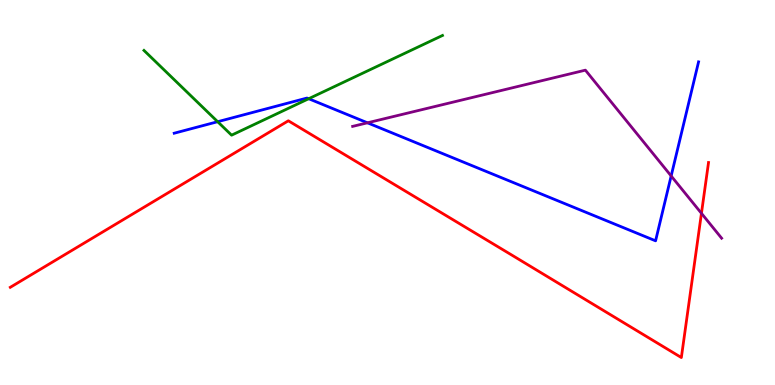[{'lines': ['blue', 'red'], 'intersections': []}, {'lines': ['green', 'red'], 'intersections': []}, {'lines': ['purple', 'red'], 'intersections': [{'x': 9.05, 'y': 4.46}]}, {'lines': ['blue', 'green'], 'intersections': [{'x': 2.81, 'y': 6.84}, {'x': 3.98, 'y': 7.44}]}, {'lines': ['blue', 'purple'], 'intersections': [{'x': 4.74, 'y': 6.81}, {'x': 8.66, 'y': 5.43}]}, {'lines': ['green', 'purple'], 'intersections': []}]